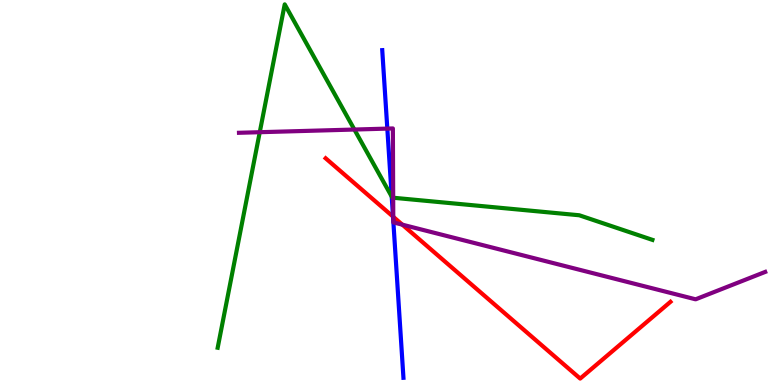[{'lines': ['blue', 'red'], 'intersections': [{'x': 5.07, 'y': 4.37}]}, {'lines': ['green', 'red'], 'intersections': []}, {'lines': ['purple', 'red'], 'intersections': [{'x': 5.07, 'y': 4.37}, {'x': 5.19, 'y': 4.16}]}, {'lines': ['blue', 'green'], 'intersections': [{'x': 5.05, 'y': 4.89}]}, {'lines': ['blue', 'purple'], 'intersections': [{'x': 5.0, 'y': 6.66}, {'x': 5.07, 'y': 4.27}, {'x': 5.08, 'y': 4.22}]}, {'lines': ['green', 'purple'], 'intersections': [{'x': 3.35, 'y': 6.57}, {'x': 4.57, 'y': 6.64}, {'x': 5.07, 'y': 4.86}]}]